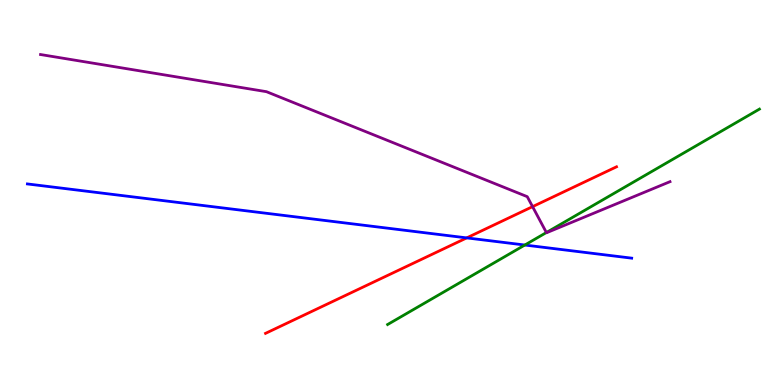[{'lines': ['blue', 'red'], 'intersections': [{'x': 6.02, 'y': 3.82}]}, {'lines': ['green', 'red'], 'intersections': []}, {'lines': ['purple', 'red'], 'intersections': [{'x': 6.87, 'y': 4.63}]}, {'lines': ['blue', 'green'], 'intersections': [{'x': 6.77, 'y': 3.64}]}, {'lines': ['blue', 'purple'], 'intersections': []}, {'lines': ['green', 'purple'], 'intersections': [{'x': 7.05, 'y': 3.96}]}]